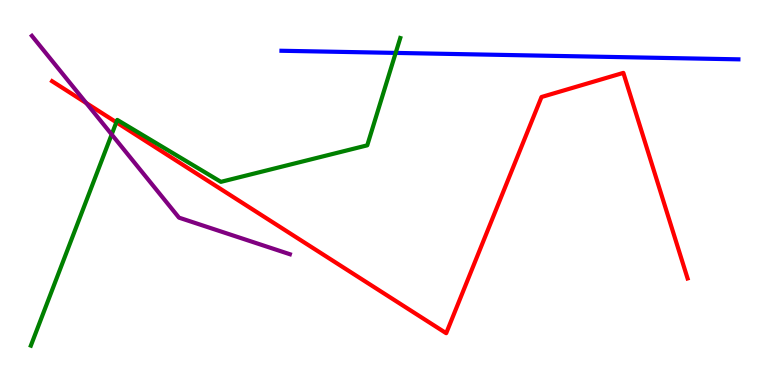[{'lines': ['blue', 'red'], 'intersections': []}, {'lines': ['green', 'red'], 'intersections': [{'x': 1.5, 'y': 6.82}]}, {'lines': ['purple', 'red'], 'intersections': [{'x': 1.11, 'y': 7.32}]}, {'lines': ['blue', 'green'], 'intersections': [{'x': 5.11, 'y': 8.63}]}, {'lines': ['blue', 'purple'], 'intersections': []}, {'lines': ['green', 'purple'], 'intersections': [{'x': 1.44, 'y': 6.51}]}]